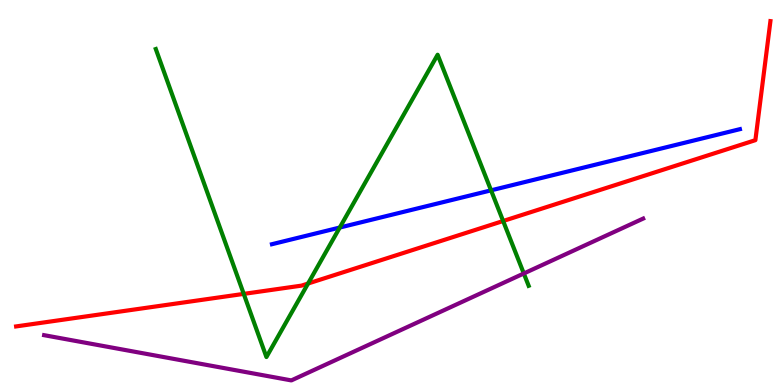[{'lines': ['blue', 'red'], 'intersections': []}, {'lines': ['green', 'red'], 'intersections': [{'x': 3.15, 'y': 2.37}, {'x': 3.97, 'y': 2.64}, {'x': 6.49, 'y': 4.26}]}, {'lines': ['purple', 'red'], 'intersections': []}, {'lines': ['blue', 'green'], 'intersections': [{'x': 4.38, 'y': 4.09}, {'x': 6.34, 'y': 5.06}]}, {'lines': ['blue', 'purple'], 'intersections': []}, {'lines': ['green', 'purple'], 'intersections': [{'x': 6.76, 'y': 2.9}]}]